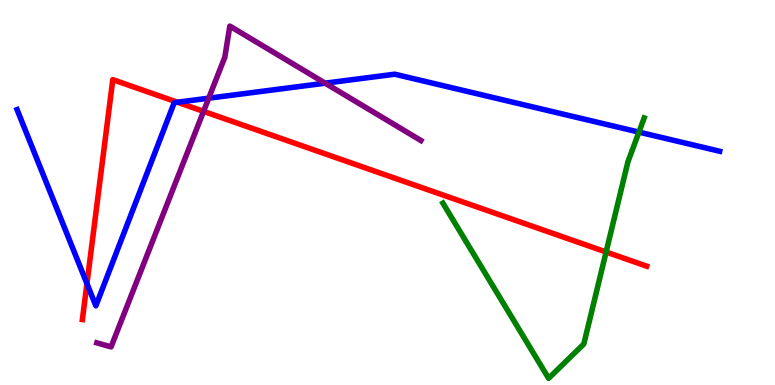[{'lines': ['blue', 'red'], 'intersections': [{'x': 1.12, 'y': 2.63}, {'x': 2.29, 'y': 7.34}]}, {'lines': ['green', 'red'], 'intersections': [{'x': 7.82, 'y': 3.45}]}, {'lines': ['purple', 'red'], 'intersections': [{'x': 2.63, 'y': 7.11}]}, {'lines': ['blue', 'green'], 'intersections': [{'x': 8.24, 'y': 6.57}]}, {'lines': ['blue', 'purple'], 'intersections': [{'x': 2.69, 'y': 7.45}, {'x': 4.2, 'y': 7.84}]}, {'lines': ['green', 'purple'], 'intersections': []}]